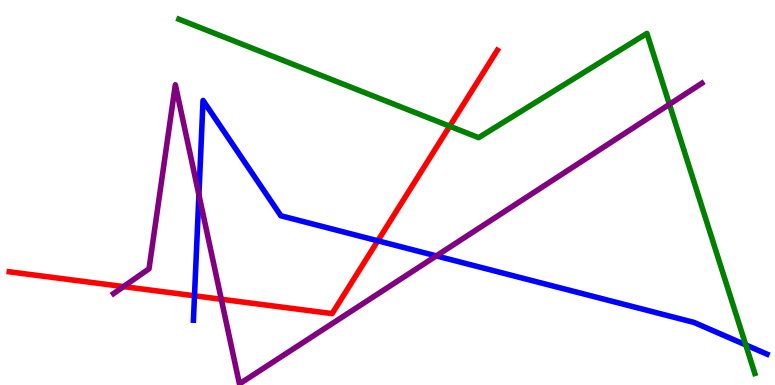[{'lines': ['blue', 'red'], 'intersections': [{'x': 2.51, 'y': 2.32}, {'x': 4.87, 'y': 3.75}]}, {'lines': ['green', 'red'], 'intersections': [{'x': 5.8, 'y': 6.72}]}, {'lines': ['purple', 'red'], 'intersections': [{'x': 1.59, 'y': 2.56}, {'x': 2.86, 'y': 2.23}]}, {'lines': ['blue', 'green'], 'intersections': [{'x': 9.62, 'y': 1.04}]}, {'lines': ['blue', 'purple'], 'intersections': [{'x': 2.57, 'y': 4.94}, {'x': 5.63, 'y': 3.35}]}, {'lines': ['green', 'purple'], 'intersections': [{'x': 8.64, 'y': 7.29}]}]